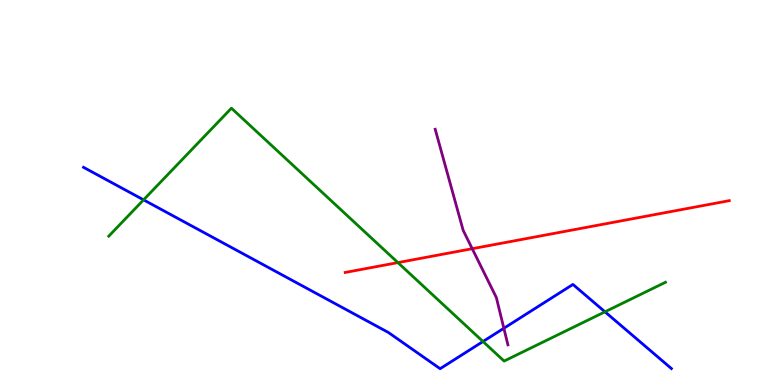[{'lines': ['blue', 'red'], 'intersections': []}, {'lines': ['green', 'red'], 'intersections': [{'x': 5.13, 'y': 3.18}]}, {'lines': ['purple', 'red'], 'intersections': [{'x': 6.09, 'y': 3.54}]}, {'lines': ['blue', 'green'], 'intersections': [{'x': 1.85, 'y': 4.81}, {'x': 6.23, 'y': 1.13}, {'x': 7.81, 'y': 1.9}]}, {'lines': ['blue', 'purple'], 'intersections': [{'x': 6.5, 'y': 1.47}]}, {'lines': ['green', 'purple'], 'intersections': []}]